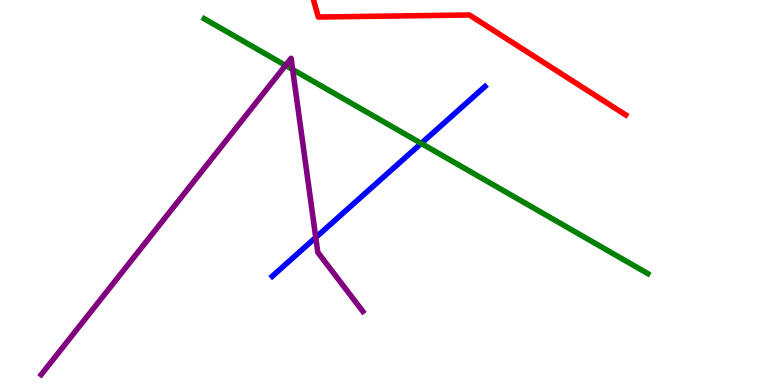[{'lines': ['blue', 'red'], 'intersections': []}, {'lines': ['green', 'red'], 'intersections': []}, {'lines': ['purple', 'red'], 'intersections': []}, {'lines': ['blue', 'green'], 'intersections': [{'x': 5.44, 'y': 6.28}]}, {'lines': ['blue', 'purple'], 'intersections': [{'x': 4.07, 'y': 3.83}]}, {'lines': ['green', 'purple'], 'intersections': [{'x': 3.68, 'y': 8.3}, {'x': 3.78, 'y': 8.19}]}]